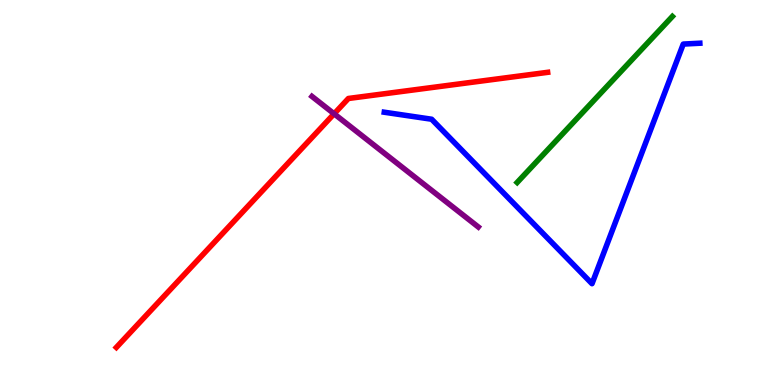[{'lines': ['blue', 'red'], 'intersections': []}, {'lines': ['green', 'red'], 'intersections': []}, {'lines': ['purple', 'red'], 'intersections': [{'x': 4.31, 'y': 7.04}]}, {'lines': ['blue', 'green'], 'intersections': []}, {'lines': ['blue', 'purple'], 'intersections': []}, {'lines': ['green', 'purple'], 'intersections': []}]